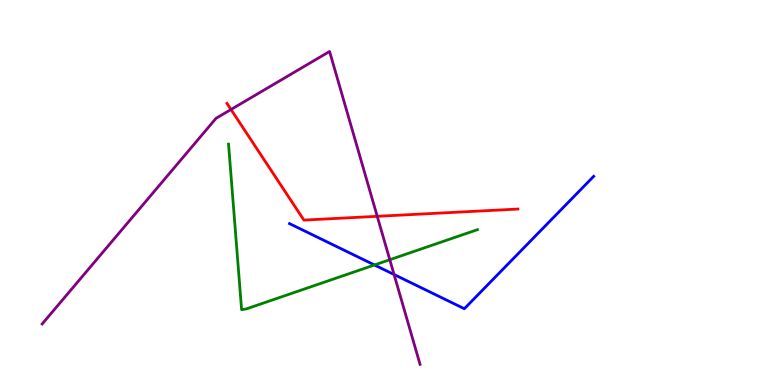[{'lines': ['blue', 'red'], 'intersections': []}, {'lines': ['green', 'red'], 'intersections': []}, {'lines': ['purple', 'red'], 'intersections': [{'x': 2.98, 'y': 7.16}, {'x': 4.87, 'y': 4.38}]}, {'lines': ['blue', 'green'], 'intersections': [{'x': 4.83, 'y': 3.12}]}, {'lines': ['blue', 'purple'], 'intersections': [{'x': 5.08, 'y': 2.87}]}, {'lines': ['green', 'purple'], 'intersections': [{'x': 5.03, 'y': 3.25}]}]